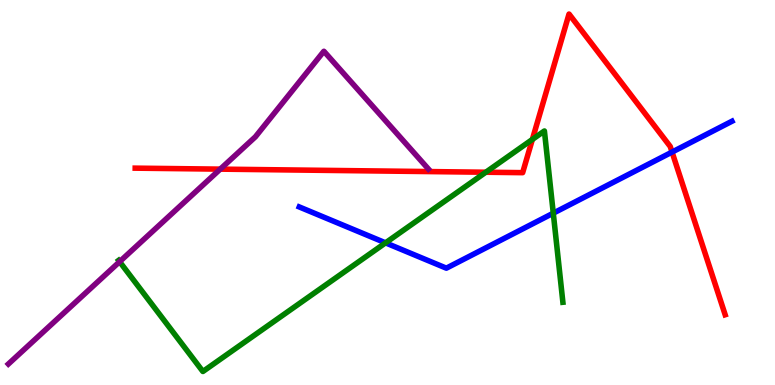[{'lines': ['blue', 'red'], 'intersections': [{'x': 8.67, 'y': 6.05}]}, {'lines': ['green', 'red'], 'intersections': [{'x': 6.27, 'y': 5.53}, {'x': 6.87, 'y': 6.38}]}, {'lines': ['purple', 'red'], 'intersections': [{'x': 2.84, 'y': 5.61}]}, {'lines': ['blue', 'green'], 'intersections': [{'x': 4.97, 'y': 3.69}, {'x': 7.14, 'y': 4.46}]}, {'lines': ['blue', 'purple'], 'intersections': []}, {'lines': ['green', 'purple'], 'intersections': [{'x': 1.54, 'y': 3.2}]}]